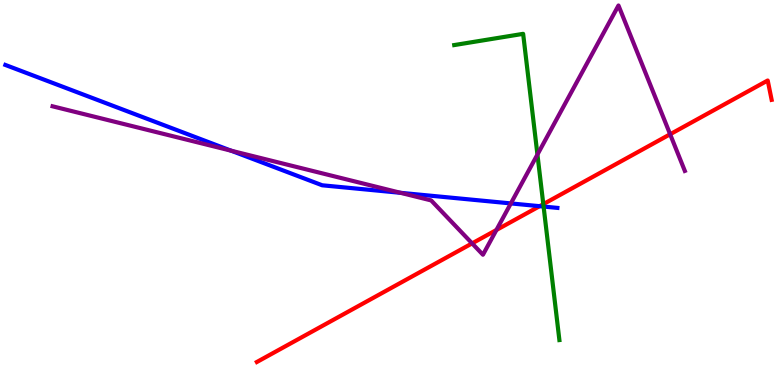[{'lines': ['blue', 'red'], 'intersections': [{'x': 6.96, 'y': 4.64}]}, {'lines': ['green', 'red'], 'intersections': [{'x': 7.01, 'y': 4.7}]}, {'lines': ['purple', 'red'], 'intersections': [{'x': 6.09, 'y': 3.68}, {'x': 6.41, 'y': 4.03}, {'x': 8.65, 'y': 6.51}]}, {'lines': ['blue', 'green'], 'intersections': [{'x': 7.01, 'y': 4.63}]}, {'lines': ['blue', 'purple'], 'intersections': [{'x': 2.98, 'y': 6.09}, {'x': 5.17, 'y': 4.99}, {'x': 6.59, 'y': 4.72}]}, {'lines': ['green', 'purple'], 'intersections': [{'x': 6.93, 'y': 5.99}]}]